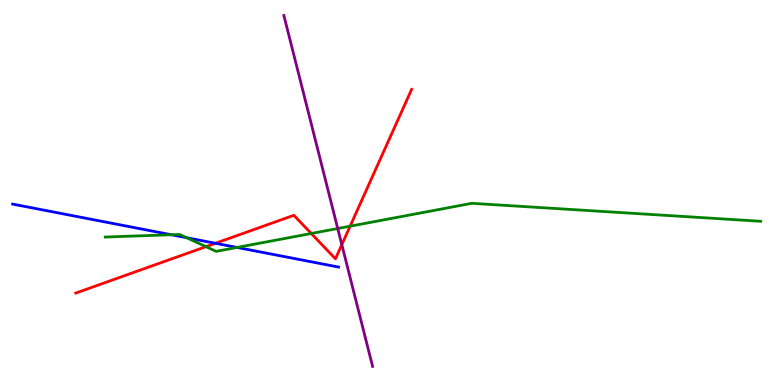[{'lines': ['blue', 'red'], 'intersections': [{'x': 2.78, 'y': 3.68}]}, {'lines': ['green', 'red'], 'intersections': [{'x': 2.66, 'y': 3.59}, {'x': 4.02, 'y': 3.94}, {'x': 4.52, 'y': 4.12}]}, {'lines': ['purple', 'red'], 'intersections': [{'x': 4.41, 'y': 3.65}]}, {'lines': ['blue', 'green'], 'intersections': [{'x': 2.21, 'y': 3.9}, {'x': 2.41, 'y': 3.83}, {'x': 3.06, 'y': 3.57}]}, {'lines': ['blue', 'purple'], 'intersections': []}, {'lines': ['green', 'purple'], 'intersections': [{'x': 4.36, 'y': 4.06}]}]